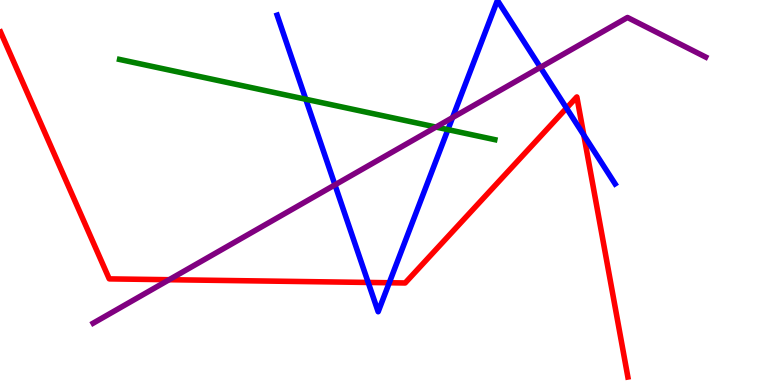[{'lines': ['blue', 'red'], 'intersections': [{'x': 4.75, 'y': 2.66}, {'x': 5.02, 'y': 2.66}, {'x': 7.31, 'y': 7.19}, {'x': 7.53, 'y': 6.49}]}, {'lines': ['green', 'red'], 'intersections': []}, {'lines': ['purple', 'red'], 'intersections': [{'x': 2.18, 'y': 2.73}]}, {'lines': ['blue', 'green'], 'intersections': [{'x': 3.95, 'y': 7.42}, {'x': 5.78, 'y': 6.63}]}, {'lines': ['blue', 'purple'], 'intersections': [{'x': 4.32, 'y': 5.2}, {'x': 5.84, 'y': 6.95}, {'x': 6.97, 'y': 8.25}]}, {'lines': ['green', 'purple'], 'intersections': [{'x': 5.63, 'y': 6.7}]}]